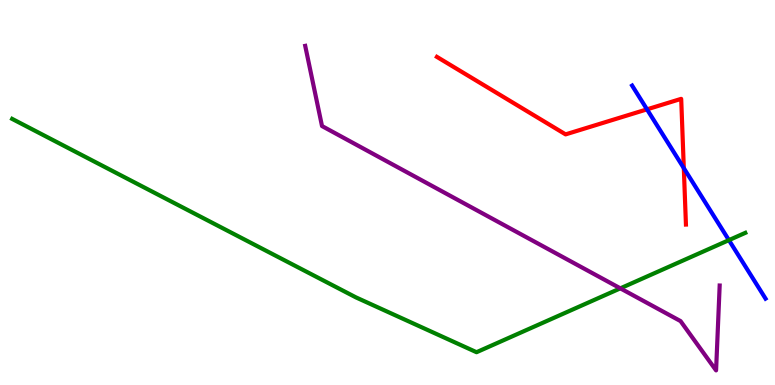[{'lines': ['blue', 'red'], 'intersections': [{'x': 8.35, 'y': 7.16}, {'x': 8.82, 'y': 5.63}]}, {'lines': ['green', 'red'], 'intersections': []}, {'lines': ['purple', 'red'], 'intersections': []}, {'lines': ['blue', 'green'], 'intersections': [{'x': 9.41, 'y': 3.76}]}, {'lines': ['blue', 'purple'], 'intersections': []}, {'lines': ['green', 'purple'], 'intersections': [{'x': 8.0, 'y': 2.51}]}]